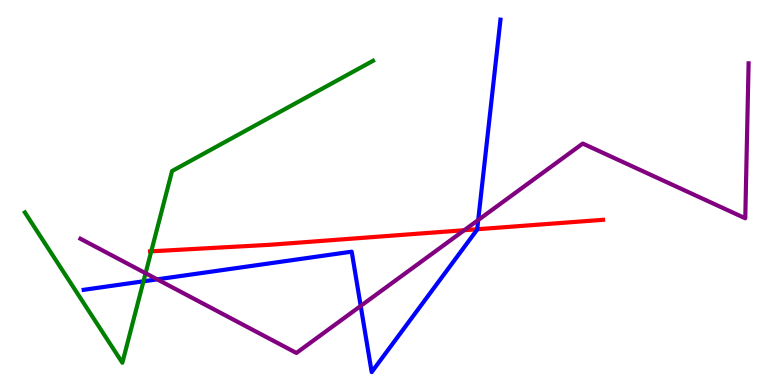[{'lines': ['blue', 'red'], 'intersections': [{'x': 6.16, 'y': 4.05}]}, {'lines': ['green', 'red'], 'intersections': [{'x': 1.95, 'y': 3.47}]}, {'lines': ['purple', 'red'], 'intersections': [{'x': 5.99, 'y': 4.02}]}, {'lines': ['blue', 'green'], 'intersections': [{'x': 1.85, 'y': 2.69}]}, {'lines': ['blue', 'purple'], 'intersections': [{'x': 2.03, 'y': 2.74}, {'x': 4.65, 'y': 2.05}, {'x': 6.17, 'y': 4.29}]}, {'lines': ['green', 'purple'], 'intersections': [{'x': 1.88, 'y': 2.9}]}]